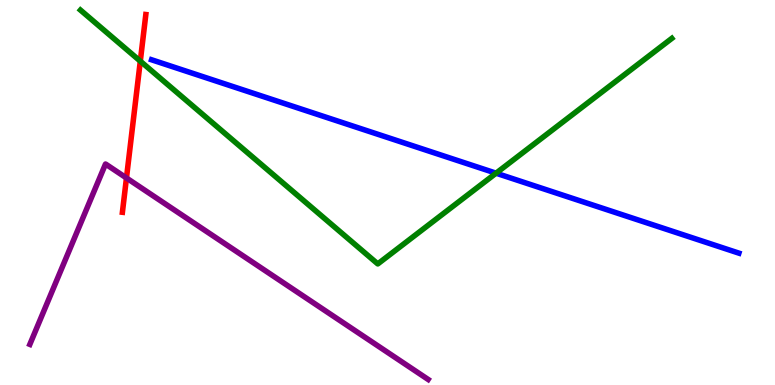[{'lines': ['blue', 'red'], 'intersections': []}, {'lines': ['green', 'red'], 'intersections': [{'x': 1.81, 'y': 8.41}]}, {'lines': ['purple', 'red'], 'intersections': [{'x': 1.63, 'y': 5.38}]}, {'lines': ['blue', 'green'], 'intersections': [{'x': 6.4, 'y': 5.5}]}, {'lines': ['blue', 'purple'], 'intersections': []}, {'lines': ['green', 'purple'], 'intersections': []}]